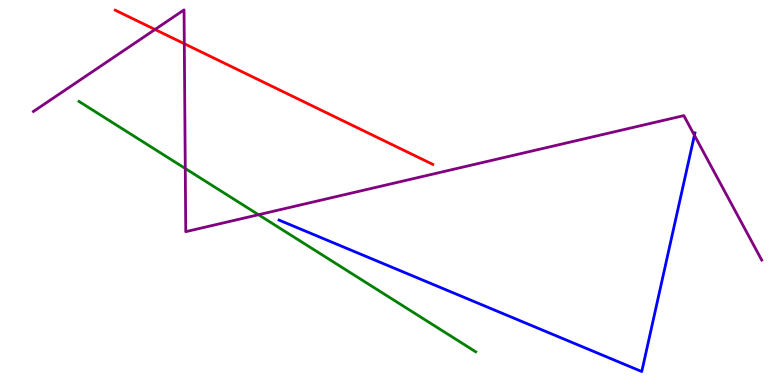[{'lines': ['blue', 'red'], 'intersections': []}, {'lines': ['green', 'red'], 'intersections': []}, {'lines': ['purple', 'red'], 'intersections': [{'x': 2.0, 'y': 9.23}, {'x': 2.38, 'y': 8.86}]}, {'lines': ['blue', 'green'], 'intersections': []}, {'lines': ['blue', 'purple'], 'intersections': [{'x': 8.96, 'y': 6.49}]}, {'lines': ['green', 'purple'], 'intersections': [{'x': 2.39, 'y': 5.62}, {'x': 3.34, 'y': 4.42}]}]